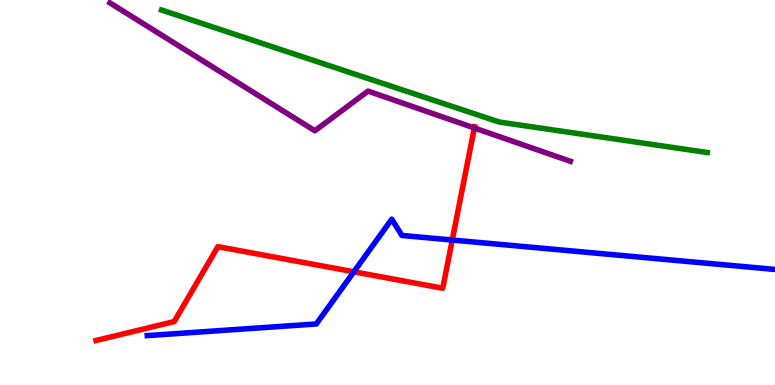[{'lines': ['blue', 'red'], 'intersections': [{'x': 4.57, 'y': 2.94}, {'x': 5.84, 'y': 3.77}]}, {'lines': ['green', 'red'], 'intersections': []}, {'lines': ['purple', 'red'], 'intersections': [{'x': 6.12, 'y': 6.68}]}, {'lines': ['blue', 'green'], 'intersections': []}, {'lines': ['blue', 'purple'], 'intersections': []}, {'lines': ['green', 'purple'], 'intersections': []}]